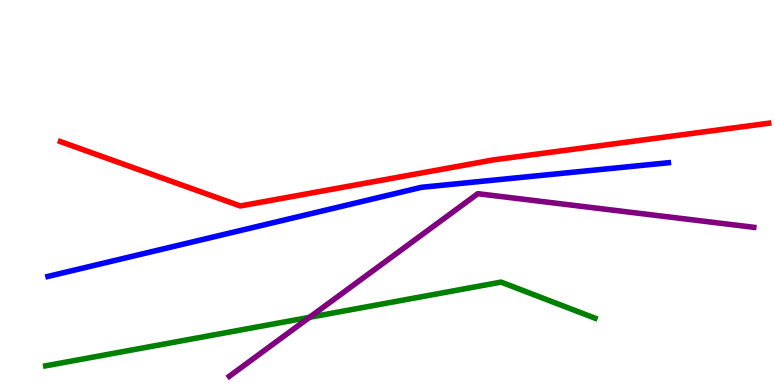[{'lines': ['blue', 'red'], 'intersections': []}, {'lines': ['green', 'red'], 'intersections': []}, {'lines': ['purple', 'red'], 'intersections': []}, {'lines': ['blue', 'green'], 'intersections': []}, {'lines': ['blue', 'purple'], 'intersections': []}, {'lines': ['green', 'purple'], 'intersections': [{'x': 3.99, 'y': 1.76}]}]